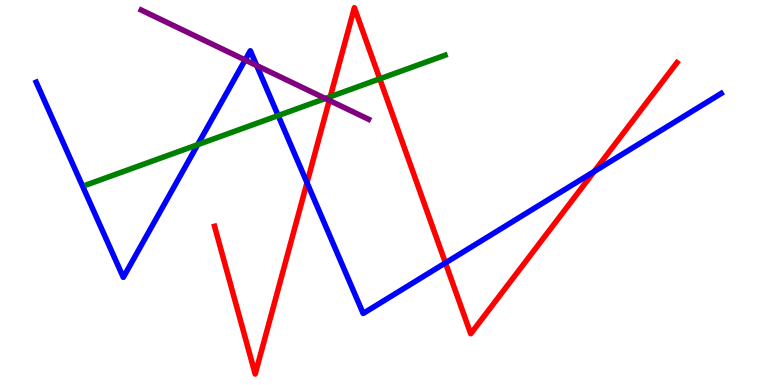[{'lines': ['blue', 'red'], 'intersections': [{'x': 3.96, 'y': 5.25}, {'x': 5.75, 'y': 3.17}, {'x': 7.67, 'y': 5.55}]}, {'lines': ['green', 'red'], 'intersections': [{'x': 4.26, 'y': 7.49}, {'x': 4.9, 'y': 7.95}]}, {'lines': ['purple', 'red'], 'intersections': [{'x': 4.25, 'y': 7.39}]}, {'lines': ['blue', 'green'], 'intersections': [{'x': 2.55, 'y': 6.24}, {'x': 3.59, 'y': 7.0}]}, {'lines': ['blue', 'purple'], 'intersections': [{'x': 3.16, 'y': 8.44}, {'x': 3.31, 'y': 8.3}]}, {'lines': ['green', 'purple'], 'intersections': [{'x': 4.2, 'y': 7.44}]}]